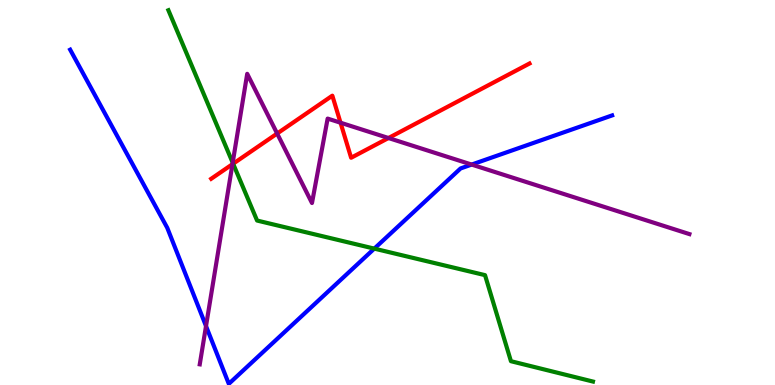[{'lines': ['blue', 'red'], 'intersections': []}, {'lines': ['green', 'red'], 'intersections': [{'x': 3.01, 'y': 5.75}]}, {'lines': ['purple', 'red'], 'intersections': [{'x': 3.0, 'y': 5.74}, {'x': 3.58, 'y': 6.53}, {'x': 4.39, 'y': 6.81}, {'x': 5.01, 'y': 6.42}]}, {'lines': ['blue', 'green'], 'intersections': [{'x': 4.83, 'y': 3.54}]}, {'lines': ['blue', 'purple'], 'intersections': [{'x': 2.66, 'y': 1.53}, {'x': 6.09, 'y': 5.73}]}, {'lines': ['green', 'purple'], 'intersections': [{'x': 3.0, 'y': 5.77}]}]